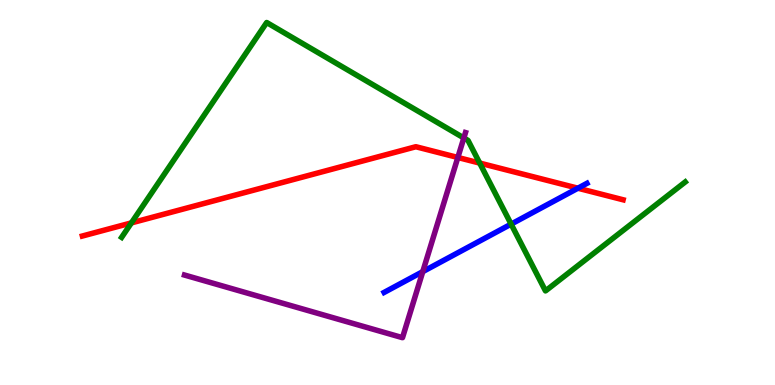[{'lines': ['blue', 'red'], 'intersections': [{'x': 7.46, 'y': 5.11}]}, {'lines': ['green', 'red'], 'intersections': [{'x': 1.7, 'y': 4.21}, {'x': 6.19, 'y': 5.76}]}, {'lines': ['purple', 'red'], 'intersections': [{'x': 5.91, 'y': 5.91}]}, {'lines': ['blue', 'green'], 'intersections': [{'x': 6.6, 'y': 4.18}]}, {'lines': ['blue', 'purple'], 'intersections': [{'x': 5.46, 'y': 2.94}]}, {'lines': ['green', 'purple'], 'intersections': [{'x': 5.99, 'y': 6.42}]}]